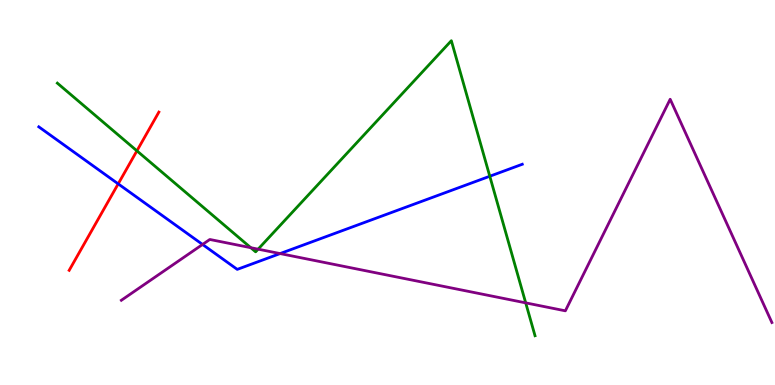[{'lines': ['blue', 'red'], 'intersections': [{'x': 1.53, 'y': 5.22}]}, {'lines': ['green', 'red'], 'intersections': [{'x': 1.77, 'y': 6.08}]}, {'lines': ['purple', 'red'], 'intersections': []}, {'lines': ['blue', 'green'], 'intersections': [{'x': 6.32, 'y': 5.42}]}, {'lines': ['blue', 'purple'], 'intersections': [{'x': 2.61, 'y': 3.65}, {'x': 3.61, 'y': 3.41}]}, {'lines': ['green', 'purple'], 'intersections': [{'x': 3.24, 'y': 3.57}, {'x': 3.33, 'y': 3.53}, {'x': 6.78, 'y': 2.13}]}]